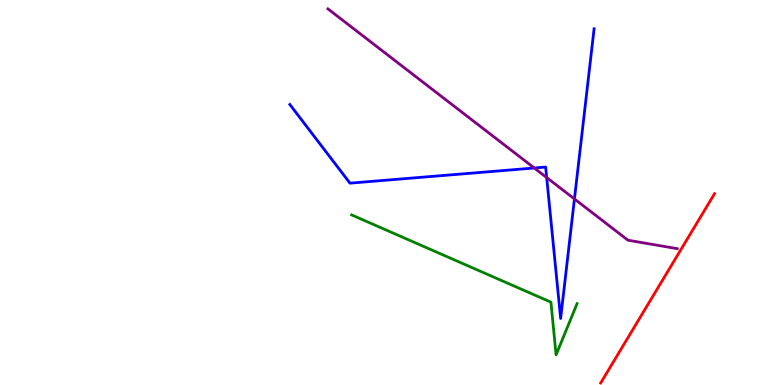[{'lines': ['blue', 'red'], 'intersections': []}, {'lines': ['green', 'red'], 'intersections': []}, {'lines': ['purple', 'red'], 'intersections': []}, {'lines': ['blue', 'green'], 'intersections': []}, {'lines': ['blue', 'purple'], 'intersections': [{'x': 6.89, 'y': 5.64}, {'x': 7.05, 'y': 5.39}, {'x': 7.41, 'y': 4.83}]}, {'lines': ['green', 'purple'], 'intersections': []}]